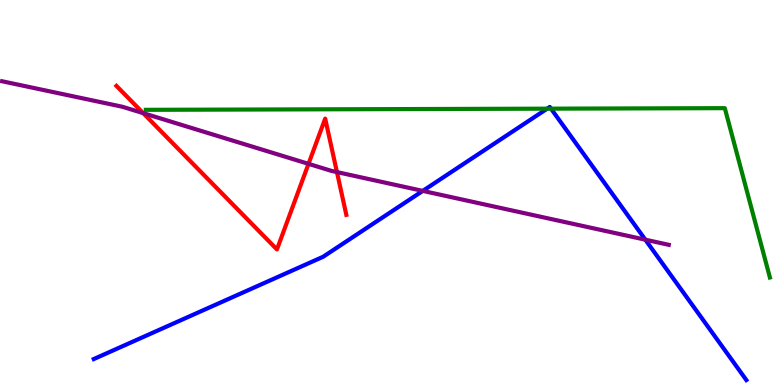[{'lines': ['blue', 'red'], 'intersections': []}, {'lines': ['green', 'red'], 'intersections': []}, {'lines': ['purple', 'red'], 'intersections': [{'x': 1.85, 'y': 7.06}, {'x': 3.98, 'y': 5.74}, {'x': 4.35, 'y': 5.53}]}, {'lines': ['blue', 'green'], 'intersections': [{'x': 7.06, 'y': 7.18}, {'x': 7.11, 'y': 7.18}]}, {'lines': ['blue', 'purple'], 'intersections': [{'x': 5.46, 'y': 5.04}, {'x': 8.33, 'y': 3.77}]}, {'lines': ['green', 'purple'], 'intersections': []}]